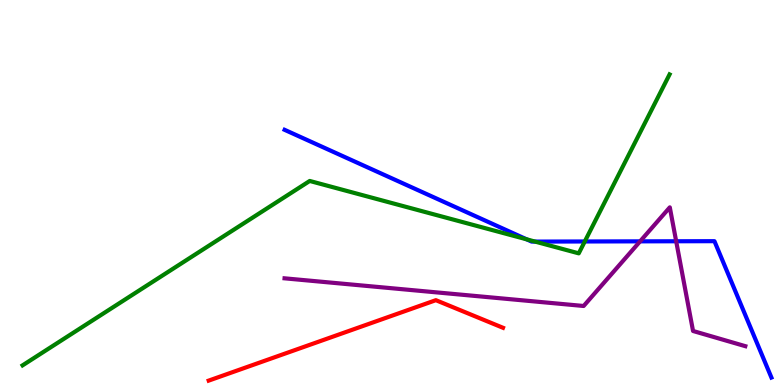[{'lines': ['blue', 'red'], 'intersections': []}, {'lines': ['green', 'red'], 'intersections': []}, {'lines': ['purple', 'red'], 'intersections': []}, {'lines': ['blue', 'green'], 'intersections': [{'x': 6.8, 'y': 3.78}, {'x': 6.9, 'y': 3.72}, {'x': 7.55, 'y': 3.73}]}, {'lines': ['blue', 'purple'], 'intersections': [{'x': 8.26, 'y': 3.73}, {'x': 8.72, 'y': 3.73}]}, {'lines': ['green', 'purple'], 'intersections': []}]